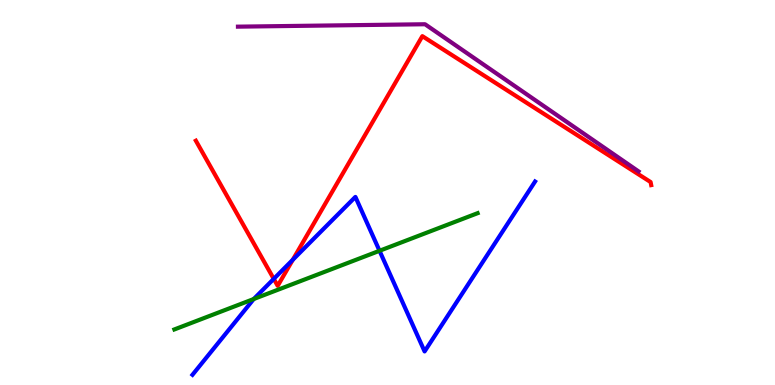[{'lines': ['blue', 'red'], 'intersections': [{'x': 3.53, 'y': 2.76}, {'x': 3.78, 'y': 3.25}]}, {'lines': ['green', 'red'], 'intersections': []}, {'lines': ['purple', 'red'], 'intersections': []}, {'lines': ['blue', 'green'], 'intersections': [{'x': 3.27, 'y': 2.23}, {'x': 4.9, 'y': 3.49}]}, {'lines': ['blue', 'purple'], 'intersections': []}, {'lines': ['green', 'purple'], 'intersections': []}]